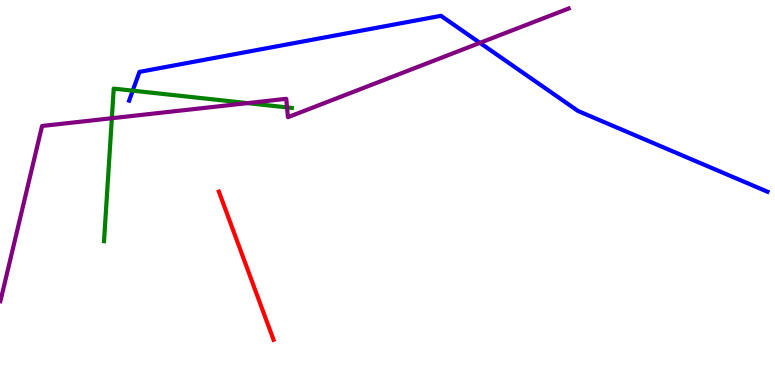[{'lines': ['blue', 'red'], 'intersections': []}, {'lines': ['green', 'red'], 'intersections': []}, {'lines': ['purple', 'red'], 'intersections': []}, {'lines': ['blue', 'green'], 'intersections': [{'x': 1.71, 'y': 7.65}]}, {'lines': ['blue', 'purple'], 'intersections': [{'x': 6.19, 'y': 8.89}]}, {'lines': ['green', 'purple'], 'intersections': [{'x': 1.44, 'y': 6.93}, {'x': 3.19, 'y': 7.32}, {'x': 3.7, 'y': 7.21}]}]